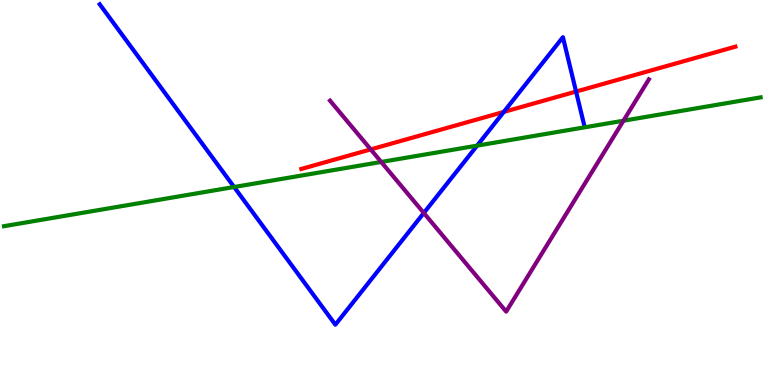[{'lines': ['blue', 'red'], 'intersections': [{'x': 6.5, 'y': 7.09}, {'x': 7.43, 'y': 7.62}]}, {'lines': ['green', 'red'], 'intersections': []}, {'lines': ['purple', 'red'], 'intersections': [{'x': 4.78, 'y': 6.12}]}, {'lines': ['blue', 'green'], 'intersections': [{'x': 3.02, 'y': 5.14}, {'x': 6.16, 'y': 6.22}]}, {'lines': ['blue', 'purple'], 'intersections': [{'x': 5.47, 'y': 4.47}]}, {'lines': ['green', 'purple'], 'intersections': [{'x': 4.92, 'y': 5.79}, {'x': 8.04, 'y': 6.86}]}]